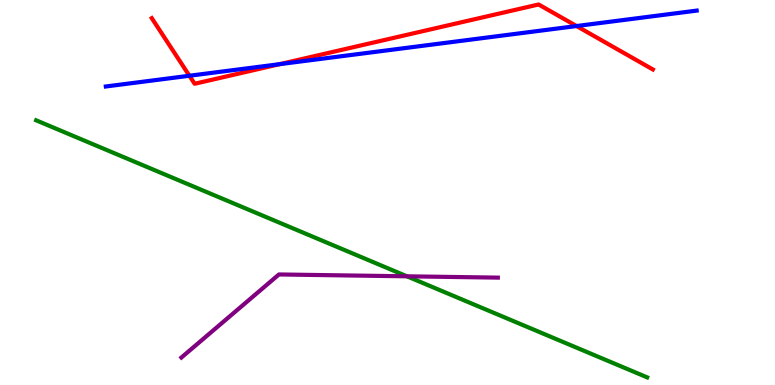[{'lines': ['blue', 'red'], 'intersections': [{'x': 2.44, 'y': 8.03}, {'x': 3.61, 'y': 8.33}, {'x': 7.44, 'y': 9.32}]}, {'lines': ['green', 'red'], 'intersections': []}, {'lines': ['purple', 'red'], 'intersections': []}, {'lines': ['blue', 'green'], 'intersections': []}, {'lines': ['blue', 'purple'], 'intersections': []}, {'lines': ['green', 'purple'], 'intersections': [{'x': 5.25, 'y': 2.82}]}]